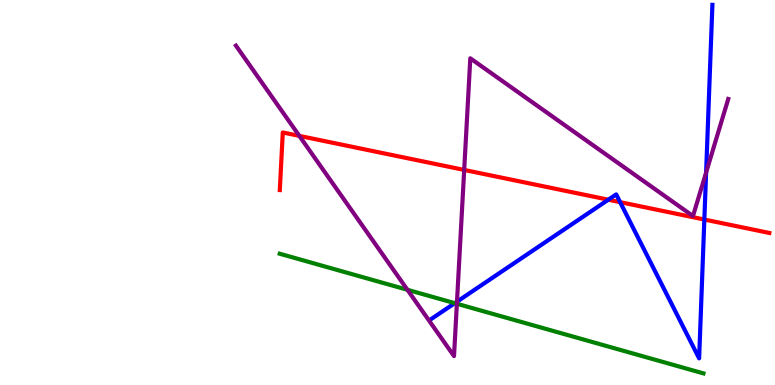[{'lines': ['blue', 'red'], 'intersections': [{'x': 7.85, 'y': 4.81}, {'x': 8.0, 'y': 4.75}, {'x': 9.09, 'y': 4.3}]}, {'lines': ['green', 'red'], 'intersections': []}, {'lines': ['purple', 'red'], 'intersections': [{'x': 3.86, 'y': 6.47}, {'x': 5.99, 'y': 5.59}]}, {'lines': ['blue', 'green'], 'intersections': [{'x': 5.87, 'y': 2.13}]}, {'lines': ['blue', 'purple'], 'intersections': [{'x': 5.9, 'y': 2.16}, {'x': 9.11, 'y': 5.52}]}, {'lines': ['green', 'purple'], 'intersections': [{'x': 5.26, 'y': 2.47}, {'x': 5.9, 'y': 2.11}]}]